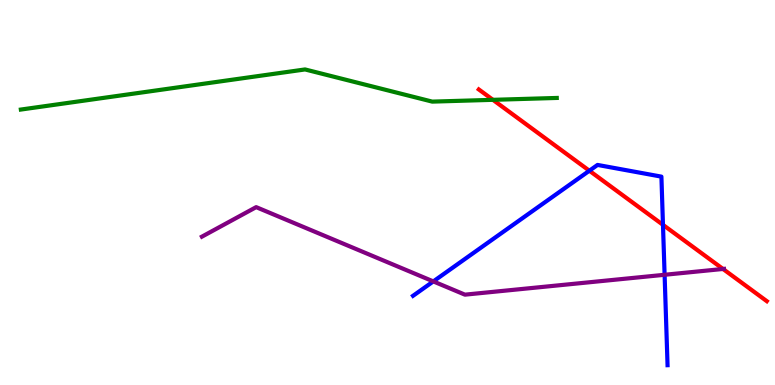[{'lines': ['blue', 'red'], 'intersections': [{'x': 7.6, 'y': 5.57}, {'x': 8.55, 'y': 4.16}]}, {'lines': ['green', 'red'], 'intersections': [{'x': 6.36, 'y': 7.41}]}, {'lines': ['purple', 'red'], 'intersections': [{'x': 9.33, 'y': 3.01}]}, {'lines': ['blue', 'green'], 'intersections': []}, {'lines': ['blue', 'purple'], 'intersections': [{'x': 5.59, 'y': 2.69}, {'x': 8.58, 'y': 2.86}]}, {'lines': ['green', 'purple'], 'intersections': []}]